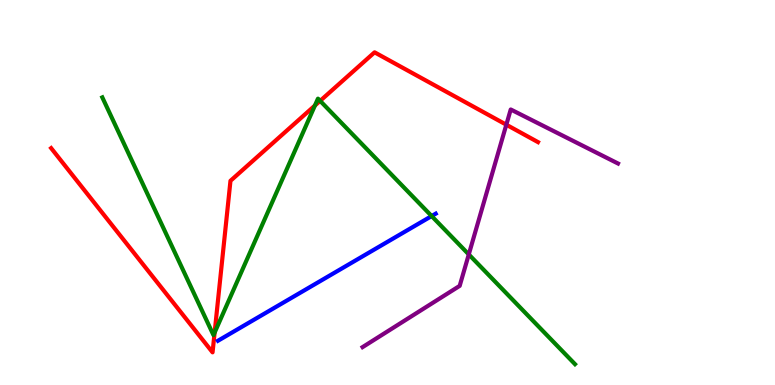[{'lines': ['blue', 'red'], 'intersections': []}, {'lines': ['green', 'red'], 'intersections': [{'x': 2.77, 'y': 1.36}, {'x': 4.06, 'y': 7.26}, {'x': 4.13, 'y': 7.38}]}, {'lines': ['purple', 'red'], 'intersections': [{'x': 6.53, 'y': 6.76}]}, {'lines': ['blue', 'green'], 'intersections': [{'x': 5.57, 'y': 4.39}]}, {'lines': ['blue', 'purple'], 'intersections': []}, {'lines': ['green', 'purple'], 'intersections': [{'x': 6.05, 'y': 3.39}]}]